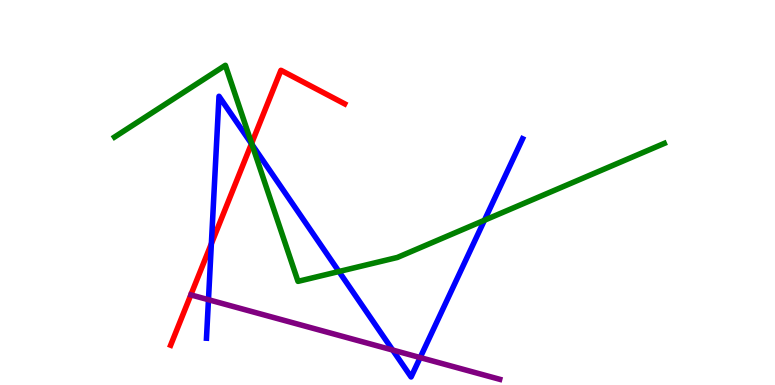[{'lines': ['blue', 'red'], 'intersections': [{'x': 2.73, 'y': 3.67}, {'x': 3.24, 'y': 6.27}]}, {'lines': ['green', 'red'], 'intersections': [{'x': 3.25, 'y': 6.28}]}, {'lines': ['purple', 'red'], 'intersections': []}, {'lines': ['blue', 'green'], 'intersections': [{'x': 3.25, 'y': 6.25}, {'x': 4.37, 'y': 2.95}, {'x': 6.25, 'y': 4.28}]}, {'lines': ['blue', 'purple'], 'intersections': [{'x': 2.69, 'y': 2.22}, {'x': 5.07, 'y': 0.908}, {'x': 5.42, 'y': 0.713}]}, {'lines': ['green', 'purple'], 'intersections': []}]